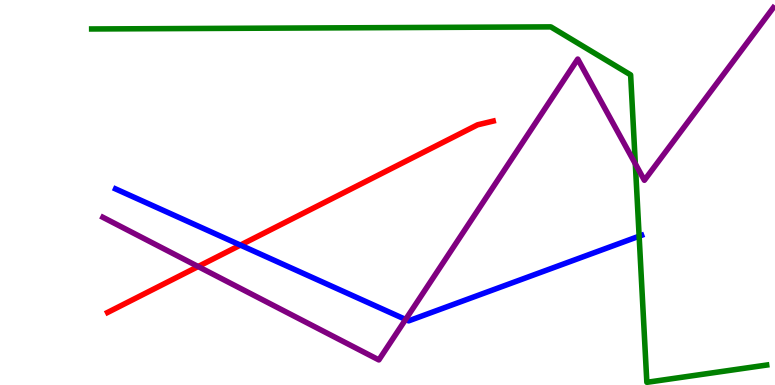[{'lines': ['blue', 'red'], 'intersections': [{'x': 3.1, 'y': 3.63}]}, {'lines': ['green', 'red'], 'intersections': []}, {'lines': ['purple', 'red'], 'intersections': [{'x': 2.56, 'y': 3.08}]}, {'lines': ['blue', 'green'], 'intersections': [{'x': 8.25, 'y': 3.86}]}, {'lines': ['blue', 'purple'], 'intersections': [{'x': 5.23, 'y': 1.7}]}, {'lines': ['green', 'purple'], 'intersections': [{'x': 8.2, 'y': 5.75}]}]